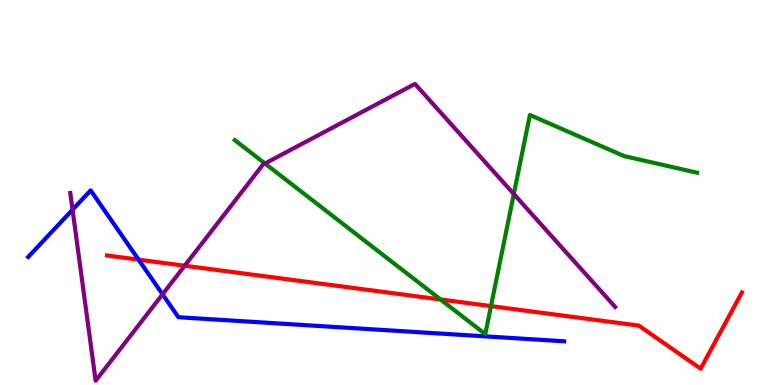[{'lines': ['blue', 'red'], 'intersections': [{'x': 1.79, 'y': 3.26}]}, {'lines': ['green', 'red'], 'intersections': [{'x': 5.68, 'y': 2.22}, {'x': 6.34, 'y': 2.05}]}, {'lines': ['purple', 'red'], 'intersections': [{'x': 2.38, 'y': 3.1}]}, {'lines': ['blue', 'green'], 'intersections': []}, {'lines': ['blue', 'purple'], 'intersections': [{'x': 0.936, 'y': 4.55}, {'x': 2.1, 'y': 2.36}]}, {'lines': ['green', 'purple'], 'intersections': [{'x': 3.42, 'y': 5.75}, {'x': 6.63, 'y': 4.96}]}]